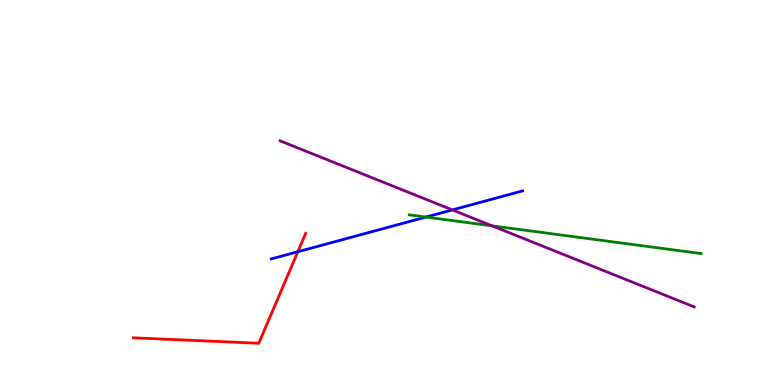[{'lines': ['blue', 'red'], 'intersections': [{'x': 3.84, 'y': 3.46}]}, {'lines': ['green', 'red'], 'intersections': []}, {'lines': ['purple', 'red'], 'intersections': []}, {'lines': ['blue', 'green'], 'intersections': [{'x': 5.5, 'y': 4.36}]}, {'lines': ['blue', 'purple'], 'intersections': [{'x': 5.84, 'y': 4.55}]}, {'lines': ['green', 'purple'], 'intersections': [{'x': 6.35, 'y': 4.13}]}]